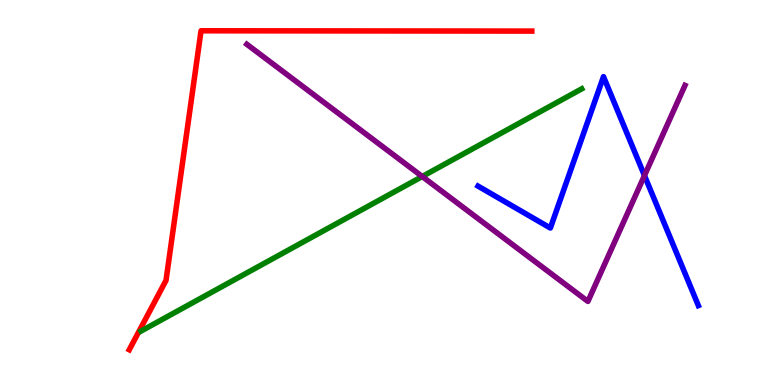[{'lines': ['blue', 'red'], 'intersections': []}, {'lines': ['green', 'red'], 'intersections': []}, {'lines': ['purple', 'red'], 'intersections': []}, {'lines': ['blue', 'green'], 'intersections': []}, {'lines': ['blue', 'purple'], 'intersections': [{'x': 8.32, 'y': 5.44}]}, {'lines': ['green', 'purple'], 'intersections': [{'x': 5.45, 'y': 5.42}]}]